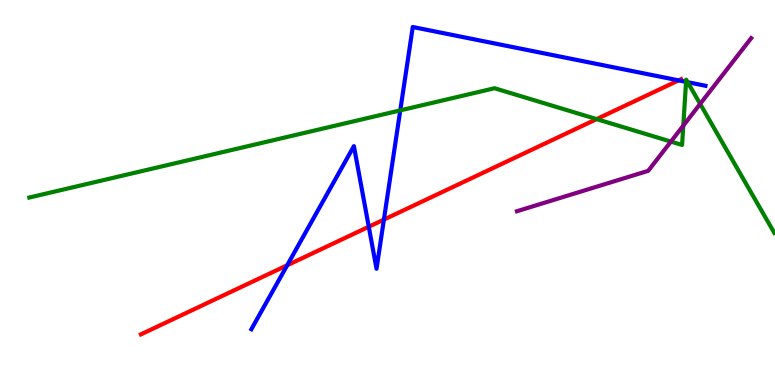[{'lines': ['blue', 'red'], 'intersections': [{'x': 3.71, 'y': 3.11}, {'x': 4.76, 'y': 4.11}, {'x': 4.95, 'y': 4.3}, {'x': 8.76, 'y': 7.91}]}, {'lines': ['green', 'red'], 'intersections': [{'x': 7.7, 'y': 6.91}]}, {'lines': ['purple', 'red'], 'intersections': []}, {'lines': ['blue', 'green'], 'intersections': [{'x': 5.16, 'y': 7.13}, {'x': 8.85, 'y': 7.87}, {'x': 8.87, 'y': 7.87}]}, {'lines': ['blue', 'purple'], 'intersections': []}, {'lines': ['green', 'purple'], 'intersections': [{'x': 8.66, 'y': 6.32}, {'x': 8.82, 'y': 6.74}, {'x': 9.03, 'y': 7.3}]}]